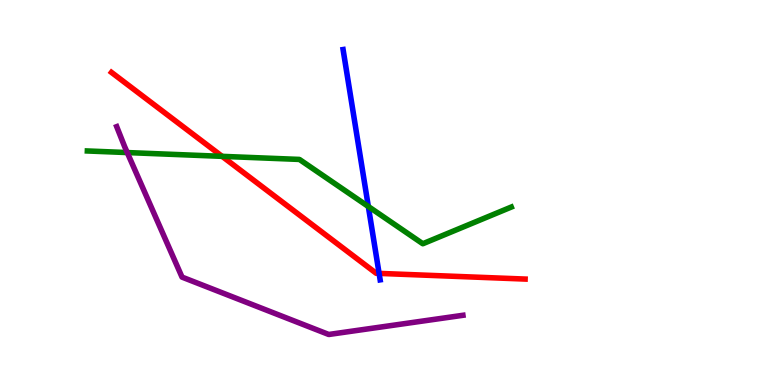[{'lines': ['blue', 'red'], 'intersections': [{'x': 4.89, 'y': 2.9}]}, {'lines': ['green', 'red'], 'intersections': [{'x': 2.87, 'y': 5.94}]}, {'lines': ['purple', 'red'], 'intersections': []}, {'lines': ['blue', 'green'], 'intersections': [{'x': 4.75, 'y': 4.64}]}, {'lines': ['blue', 'purple'], 'intersections': []}, {'lines': ['green', 'purple'], 'intersections': [{'x': 1.64, 'y': 6.04}]}]